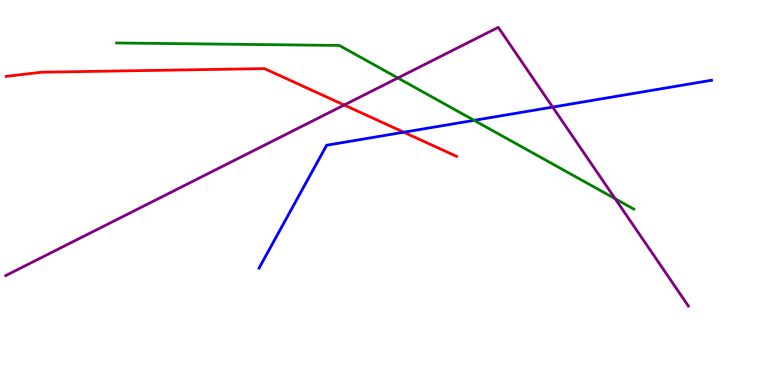[{'lines': ['blue', 'red'], 'intersections': [{'x': 5.21, 'y': 6.57}]}, {'lines': ['green', 'red'], 'intersections': []}, {'lines': ['purple', 'red'], 'intersections': [{'x': 4.44, 'y': 7.27}]}, {'lines': ['blue', 'green'], 'intersections': [{'x': 6.12, 'y': 6.87}]}, {'lines': ['blue', 'purple'], 'intersections': [{'x': 7.13, 'y': 7.22}]}, {'lines': ['green', 'purple'], 'intersections': [{'x': 5.13, 'y': 7.97}, {'x': 7.94, 'y': 4.84}]}]